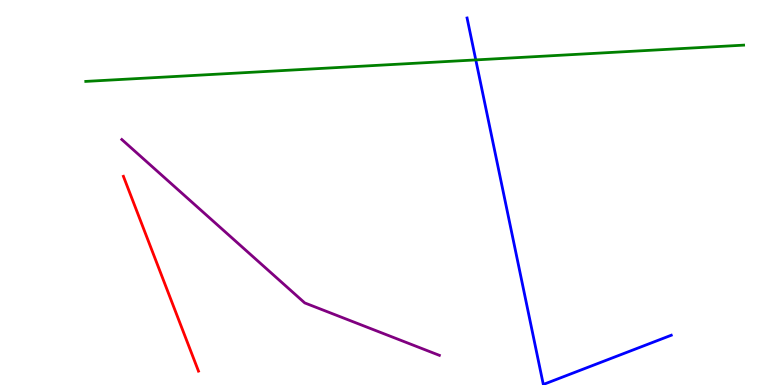[{'lines': ['blue', 'red'], 'intersections': []}, {'lines': ['green', 'red'], 'intersections': []}, {'lines': ['purple', 'red'], 'intersections': []}, {'lines': ['blue', 'green'], 'intersections': [{'x': 6.14, 'y': 8.44}]}, {'lines': ['blue', 'purple'], 'intersections': []}, {'lines': ['green', 'purple'], 'intersections': []}]